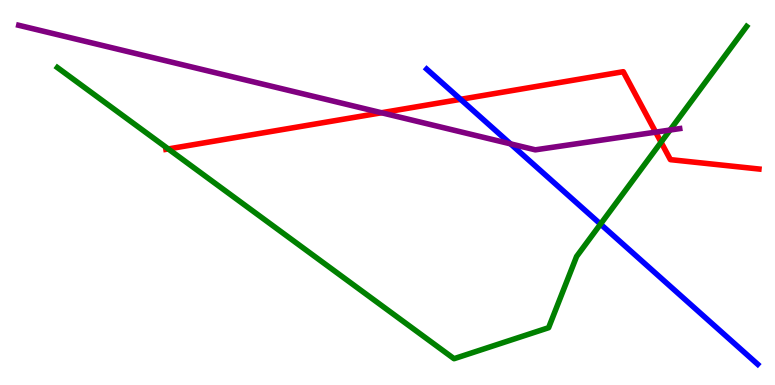[{'lines': ['blue', 'red'], 'intersections': [{'x': 5.94, 'y': 7.42}]}, {'lines': ['green', 'red'], 'intersections': [{'x': 2.17, 'y': 6.13}, {'x': 8.53, 'y': 6.31}]}, {'lines': ['purple', 'red'], 'intersections': [{'x': 4.92, 'y': 7.07}, {'x': 8.46, 'y': 6.57}]}, {'lines': ['blue', 'green'], 'intersections': [{'x': 7.75, 'y': 4.18}]}, {'lines': ['blue', 'purple'], 'intersections': [{'x': 6.59, 'y': 6.26}]}, {'lines': ['green', 'purple'], 'intersections': [{'x': 8.65, 'y': 6.62}]}]